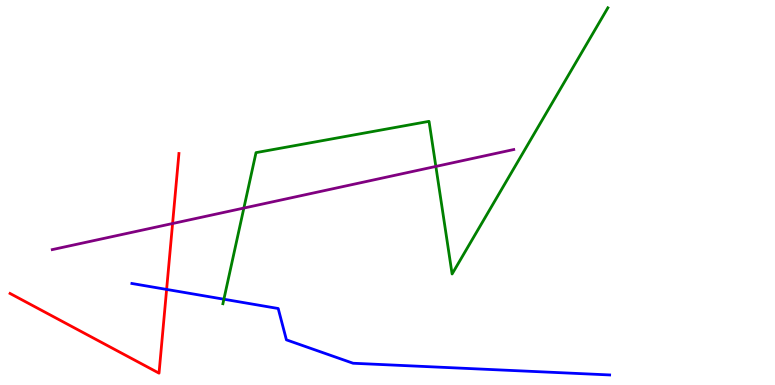[{'lines': ['blue', 'red'], 'intersections': [{'x': 2.15, 'y': 2.48}]}, {'lines': ['green', 'red'], 'intersections': []}, {'lines': ['purple', 'red'], 'intersections': [{'x': 2.23, 'y': 4.19}]}, {'lines': ['blue', 'green'], 'intersections': [{'x': 2.89, 'y': 2.23}]}, {'lines': ['blue', 'purple'], 'intersections': []}, {'lines': ['green', 'purple'], 'intersections': [{'x': 3.15, 'y': 4.6}, {'x': 5.62, 'y': 5.68}]}]